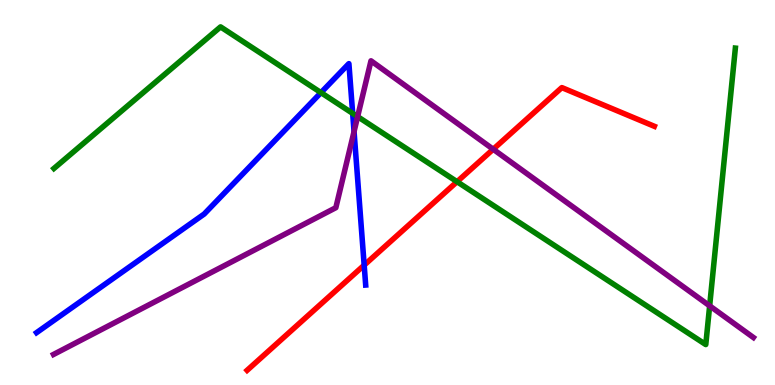[{'lines': ['blue', 'red'], 'intersections': [{'x': 4.7, 'y': 3.11}]}, {'lines': ['green', 'red'], 'intersections': [{'x': 5.9, 'y': 5.28}]}, {'lines': ['purple', 'red'], 'intersections': [{'x': 6.36, 'y': 6.12}]}, {'lines': ['blue', 'green'], 'intersections': [{'x': 4.14, 'y': 7.59}, {'x': 4.55, 'y': 7.06}]}, {'lines': ['blue', 'purple'], 'intersections': [{'x': 4.57, 'y': 6.58}]}, {'lines': ['green', 'purple'], 'intersections': [{'x': 4.61, 'y': 6.97}, {'x': 9.16, 'y': 2.06}]}]